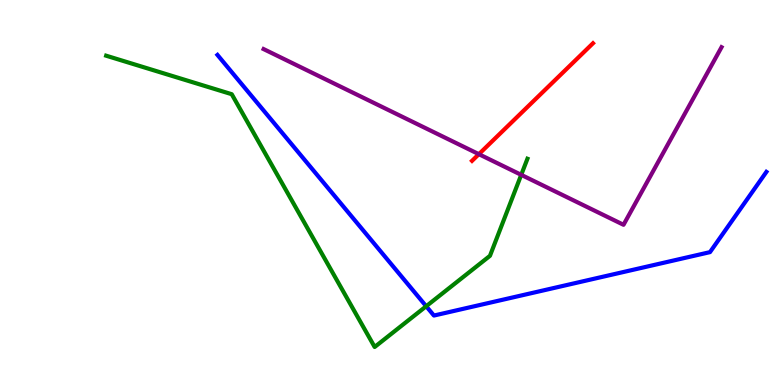[{'lines': ['blue', 'red'], 'intersections': []}, {'lines': ['green', 'red'], 'intersections': []}, {'lines': ['purple', 'red'], 'intersections': [{'x': 6.18, 'y': 6.0}]}, {'lines': ['blue', 'green'], 'intersections': [{'x': 5.5, 'y': 2.05}]}, {'lines': ['blue', 'purple'], 'intersections': []}, {'lines': ['green', 'purple'], 'intersections': [{'x': 6.73, 'y': 5.46}]}]